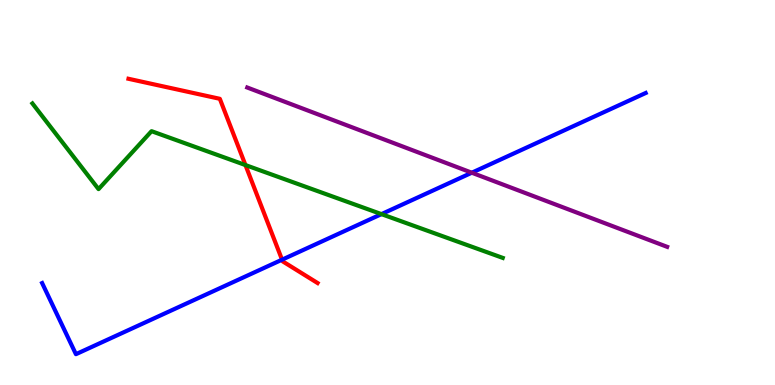[{'lines': ['blue', 'red'], 'intersections': [{'x': 3.64, 'y': 3.25}]}, {'lines': ['green', 'red'], 'intersections': [{'x': 3.17, 'y': 5.71}]}, {'lines': ['purple', 'red'], 'intersections': []}, {'lines': ['blue', 'green'], 'intersections': [{'x': 4.92, 'y': 4.44}]}, {'lines': ['blue', 'purple'], 'intersections': [{'x': 6.09, 'y': 5.51}]}, {'lines': ['green', 'purple'], 'intersections': []}]